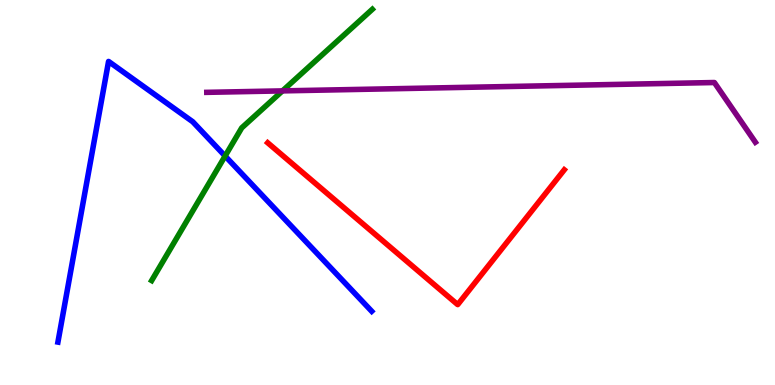[{'lines': ['blue', 'red'], 'intersections': []}, {'lines': ['green', 'red'], 'intersections': []}, {'lines': ['purple', 'red'], 'intersections': []}, {'lines': ['blue', 'green'], 'intersections': [{'x': 2.9, 'y': 5.95}]}, {'lines': ['blue', 'purple'], 'intersections': []}, {'lines': ['green', 'purple'], 'intersections': [{'x': 3.64, 'y': 7.64}]}]